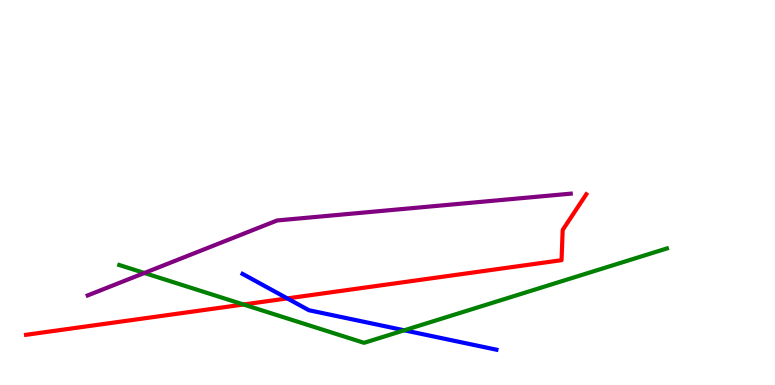[{'lines': ['blue', 'red'], 'intersections': [{'x': 3.71, 'y': 2.25}]}, {'lines': ['green', 'red'], 'intersections': [{'x': 3.14, 'y': 2.09}]}, {'lines': ['purple', 'red'], 'intersections': []}, {'lines': ['blue', 'green'], 'intersections': [{'x': 5.22, 'y': 1.42}]}, {'lines': ['blue', 'purple'], 'intersections': []}, {'lines': ['green', 'purple'], 'intersections': [{'x': 1.86, 'y': 2.91}]}]